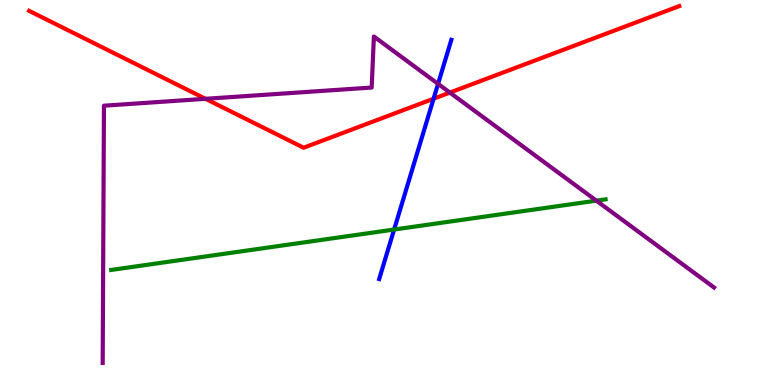[{'lines': ['blue', 'red'], 'intersections': [{'x': 5.59, 'y': 7.44}]}, {'lines': ['green', 'red'], 'intersections': []}, {'lines': ['purple', 'red'], 'intersections': [{'x': 2.65, 'y': 7.43}, {'x': 5.8, 'y': 7.6}]}, {'lines': ['blue', 'green'], 'intersections': [{'x': 5.09, 'y': 4.04}]}, {'lines': ['blue', 'purple'], 'intersections': [{'x': 5.65, 'y': 7.82}]}, {'lines': ['green', 'purple'], 'intersections': [{'x': 7.69, 'y': 4.79}]}]